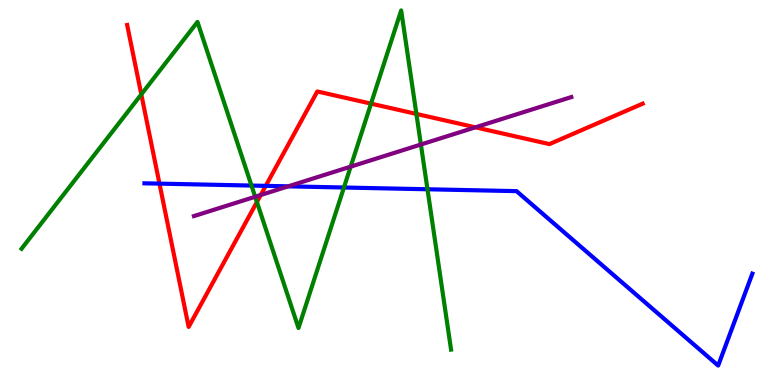[{'lines': ['blue', 'red'], 'intersections': [{'x': 2.06, 'y': 5.23}, {'x': 3.43, 'y': 5.17}]}, {'lines': ['green', 'red'], 'intersections': [{'x': 1.82, 'y': 7.55}, {'x': 3.31, 'y': 4.75}, {'x': 4.79, 'y': 7.31}, {'x': 5.37, 'y': 7.04}]}, {'lines': ['purple', 'red'], 'intersections': [{'x': 3.36, 'y': 4.93}, {'x': 6.13, 'y': 6.69}]}, {'lines': ['blue', 'green'], 'intersections': [{'x': 3.24, 'y': 5.18}, {'x': 4.44, 'y': 5.13}, {'x': 5.52, 'y': 5.08}]}, {'lines': ['blue', 'purple'], 'intersections': [{'x': 3.72, 'y': 5.16}]}, {'lines': ['green', 'purple'], 'intersections': [{'x': 3.29, 'y': 4.89}, {'x': 4.52, 'y': 5.67}, {'x': 5.43, 'y': 6.25}]}]